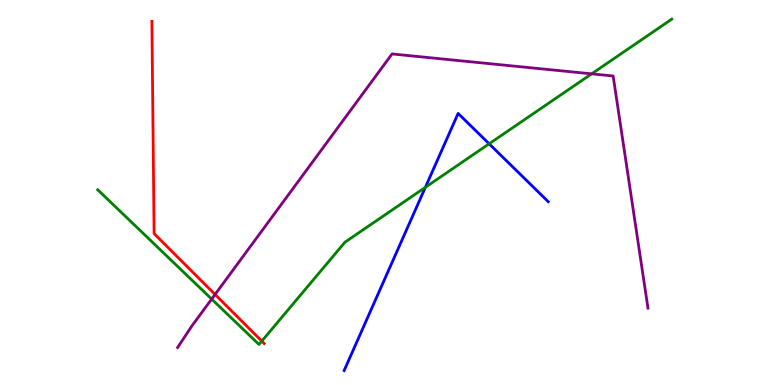[{'lines': ['blue', 'red'], 'intersections': []}, {'lines': ['green', 'red'], 'intersections': [{'x': 3.38, 'y': 1.14}]}, {'lines': ['purple', 'red'], 'intersections': [{'x': 2.77, 'y': 2.35}]}, {'lines': ['blue', 'green'], 'intersections': [{'x': 5.49, 'y': 5.13}, {'x': 6.31, 'y': 6.27}]}, {'lines': ['blue', 'purple'], 'intersections': []}, {'lines': ['green', 'purple'], 'intersections': [{'x': 2.73, 'y': 2.23}, {'x': 7.63, 'y': 8.08}]}]